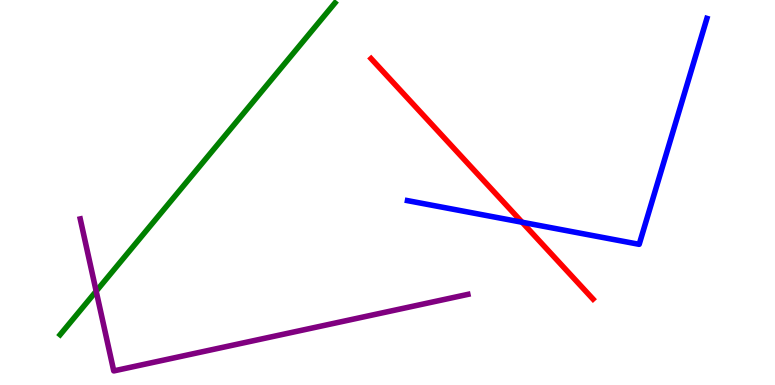[{'lines': ['blue', 'red'], 'intersections': [{'x': 6.74, 'y': 4.23}]}, {'lines': ['green', 'red'], 'intersections': []}, {'lines': ['purple', 'red'], 'intersections': []}, {'lines': ['blue', 'green'], 'intersections': []}, {'lines': ['blue', 'purple'], 'intersections': []}, {'lines': ['green', 'purple'], 'intersections': [{'x': 1.24, 'y': 2.44}]}]